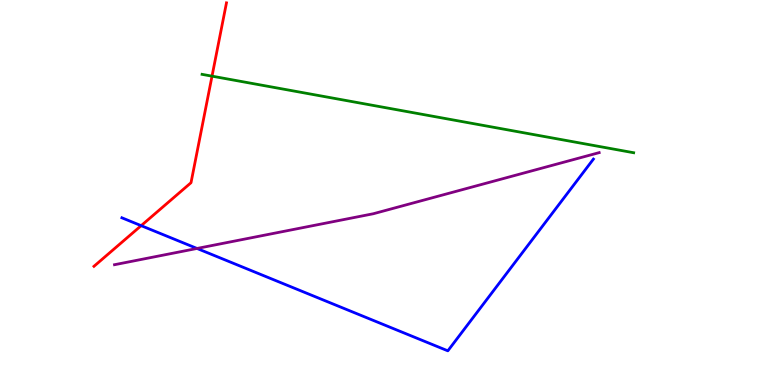[{'lines': ['blue', 'red'], 'intersections': [{'x': 1.82, 'y': 4.14}]}, {'lines': ['green', 'red'], 'intersections': [{'x': 2.74, 'y': 8.02}]}, {'lines': ['purple', 'red'], 'intersections': []}, {'lines': ['blue', 'green'], 'intersections': []}, {'lines': ['blue', 'purple'], 'intersections': [{'x': 2.54, 'y': 3.55}]}, {'lines': ['green', 'purple'], 'intersections': []}]